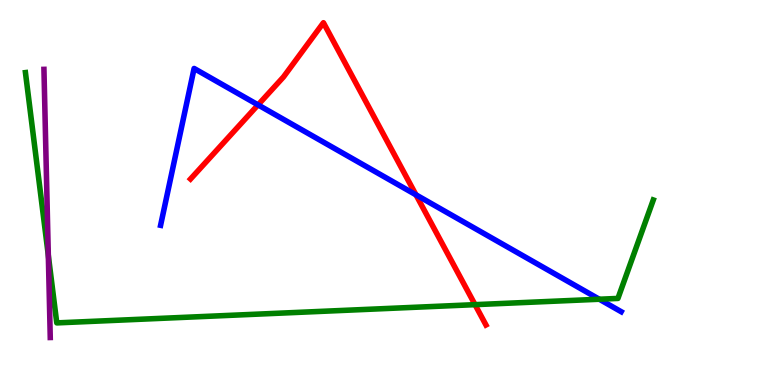[{'lines': ['blue', 'red'], 'intersections': [{'x': 3.33, 'y': 7.28}, {'x': 5.37, 'y': 4.94}]}, {'lines': ['green', 'red'], 'intersections': [{'x': 6.13, 'y': 2.09}]}, {'lines': ['purple', 'red'], 'intersections': []}, {'lines': ['blue', 'green'], 'intersections': [{'x': 7.73, 'y': 2.23}]}, {'lines': ['blue', 'purple'], 'intersections': []}, {'lines': ['green', 'purple'], 'intersections': [{'x': 0.624, 'y': 3.37}]}]